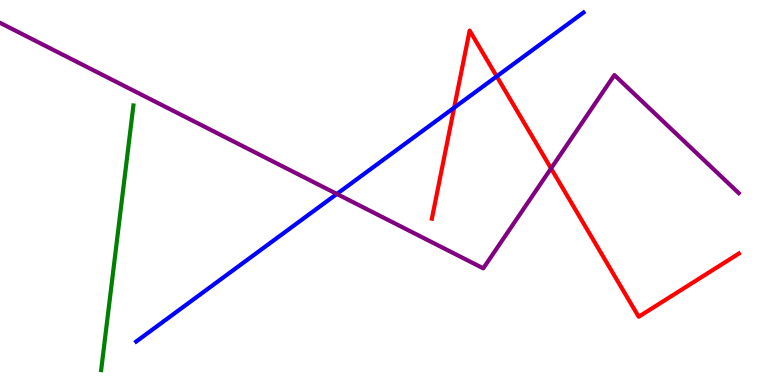[{'lines': ['blue', 'red'], 'intersections': [{'x': 5.86, 'y': 7.2}, {'x': 6.41, 'y': 8.02}]}, {'lines': ['green', 'red'], 'intersections': []}, {'lines': ['purple', 'red'], 'intersections': [{'x': 7.11, 'y': 5.63}]}, {'lines': ['blue', 'green'], 'intersections': []}, {'lines': ['blue', 'purple'], 'intersections': [{'x': 4.35, 'y': 4.96}]}, {'lines': ['green', 'purple'], 'intersections': []}]